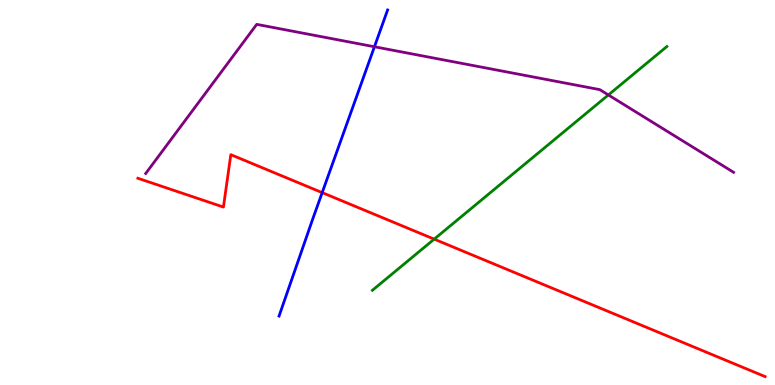[{'lines': ['blue', 'red'], 'intersections': [{'x': 4.16, 'y': 5.0}]}, {'lines': ['green', 'red'], 'intersections': [{'x': 5.6, 'y': 3.79}]}, {'lines': ['purple', 'red'], 'intersections': []}, {'lines': ['blue', 'green'], 'intersections': []}, {'lines': ['blue', 'purple'], 'intersections': [{'x': 4.83, 'y': 8.79}]}, {'lines': ['green', 'purple'], 'intersections': [{'x': 7.85, 'y': 7.53}]}]